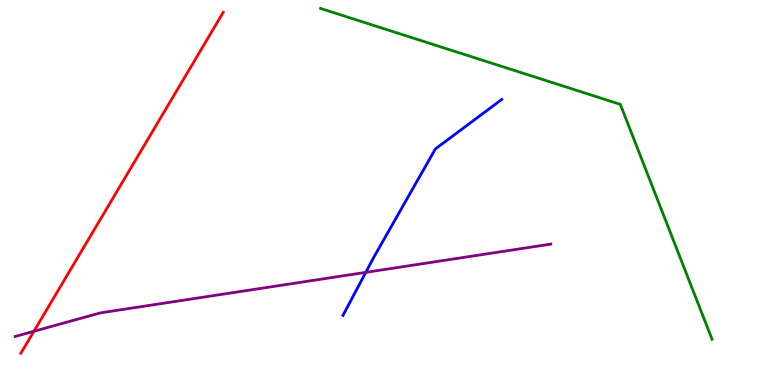[{'lines': ['blue', 'red'], 'intersections': []}, {'lines': ['green', 'red'], 'intersections': []}, {'lines': ['purple', 'red'], 'intersections': [{'x': 0.438, 'y': 1.4}]}, {'lines': ['blue', 'green'], 'intersections': []}, {'lines': ['blue', 'purple'], 'intersections': [{'x': 4.72, 'y': 2.93}]}, {'lines': ['green', 'purple'], 'intersections': []}]